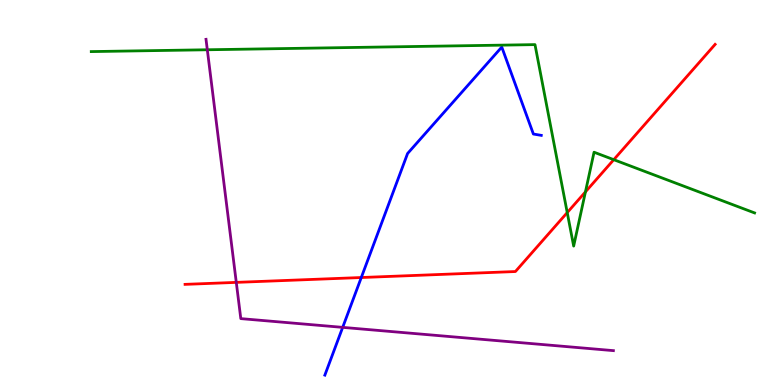[{'lines': ['blue', 'red'], 'intersections': [{'x': 4.66, 'y': 2.79}]}, {'lines': ['green', 'red'], 'intersections': [{'x': 7.32, 'y': 4.48}, {'x': 7.55, 'y': 5.02}, {'x': 7.92, 'y': 5.85}]}, {'lines': ['purple', 'red'], 'intersections': [{'x': 3.05, 'y': 2.67}]}, {'lines': ['blue', 'green'], 'intersections': []}, {'lines': ['blue', 'purple'], 'intersections': [{'x': 4.42, 'y': 1.5}]}, {'lines': ['green', 'purple'], 'intersections': [{'x': 2.67, 'y': 8.71}]}]